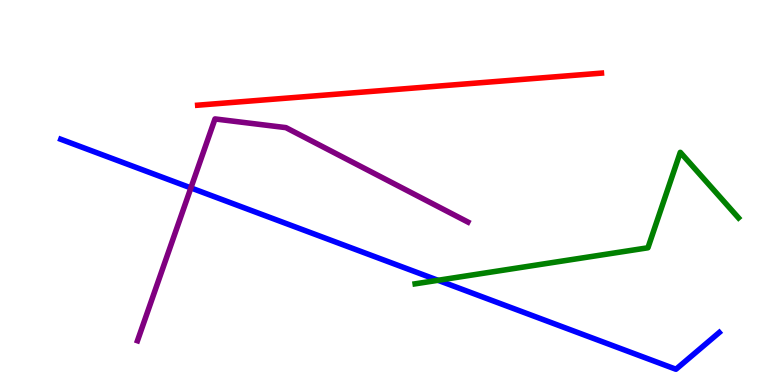[{'lines': ['blue', 'red'], 'intersections': []}, {'lines': ['green', 'red'], 'intersections': []}, {'lines': ['purple', 'red'], 'intersections': []}, {'lines': ['blue', 'green'], 'intersections': [{'x': 5.65, 'y': 2.72}]}, {'lines': ['blue', 'purple'], 'intersections': [{'x': 2.46, 'y': 5.12}]}, {'lines': ['green', 'purple'], 'intersections': []}]